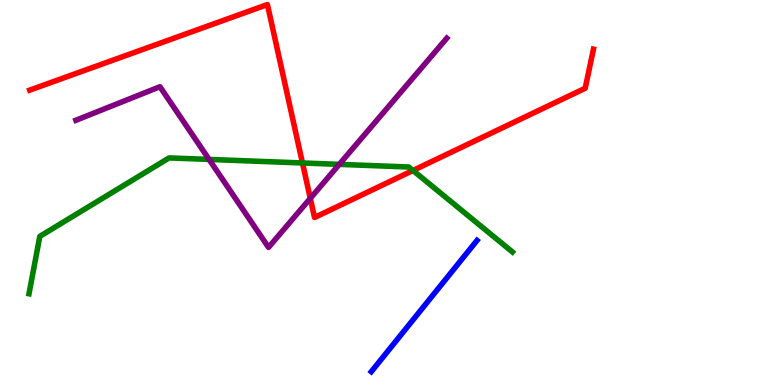[{'lines': ['blue', 'red'], 'intersections': []}, {'lines': ['green', 'red'], 'intersections': [{'x': 3.9, 'y': 5.77}, {'x': 5.33, 'y': 5.57}]}, {'lines': ['purple', 'red'], 'intersections': [{'x': 4.0, 'y': 4.85}]}, {'lines': ['blue', 'green'], 'intersections': []}, {'lines': ['blue', 'purple'], 'intersections': []}, {'lines': ['green', 'purple'], 'intersections': [{'x': 2.7, 'y': 5.86}, {'x': 4.38, 'y': 5.73}]}]